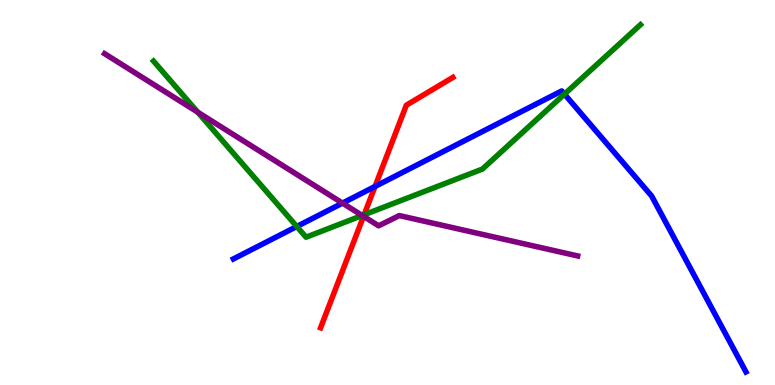[{'lines': ['blue', 'red'], 'intersections': [{'x': 4.84, 'y': 5.16}]}, {'lines': ['green', 'red'], 'intersections': [{'x': 4.7, 'y': 4.42}]}, {'lines': ['purple', 'red'], 'intersections': [{'x': 4.69, 'y': 4.38}]}, {'lines': ['blue', 'green'], 'intersections': [{'x': 3.83, 'y': 4.12}, {'x': 7.28, 'y': 7.55}]}, {'lines': ['blue', 'purple'], 'intersections': [{'x': 4.42, 'y': 4.72}]}, {'lines': ['green', 'purple'], 'intersections': [{'x': 2.55, 'y': 7.09}, {'x': 4.67, 'y': 4.4}]}]